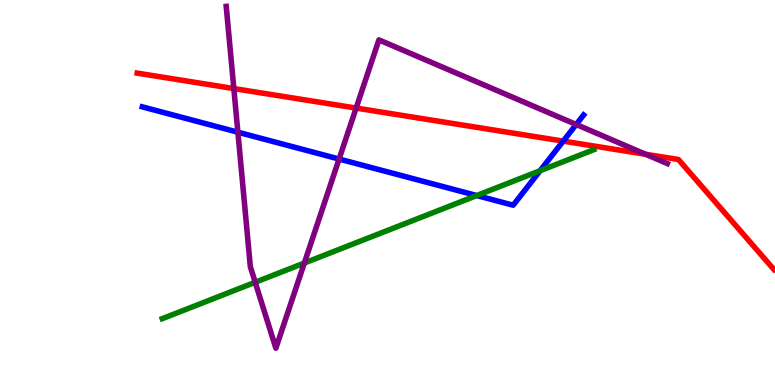[{'lines': ['blue', 'red'], 'intersections': [{'x': 7.27, 'y': 6.33}]}, {'lines': ['green', 'red'], 'intersections': []}, {'lines': ['purple', 'red'], 'intersections': [{'x': 3.02, 'y': 7.7}, {'x': 4.6, 'y': 7.19}, {'x': 8.33, 'y': 5.99}]}, {'lines': ['blue', 'green'], 'intersections': [{'x': 6.15, 'y': 4.92}, {'x': 6.97, 'y': 5.57}]}, {'lines': ['blue', 'purple'], 'intersections': [{'x': 3.07, 'y': 6.57}, {'x': 4.38, 'y': 5.87}, {'x': 7.43, 'y': 6.77}]}, {'lines': ['green', 'purple'], 'intersections': [{'x': 3.29, 'y': 2.67}, {'x': 3.93, 'y': 3.17}]}]